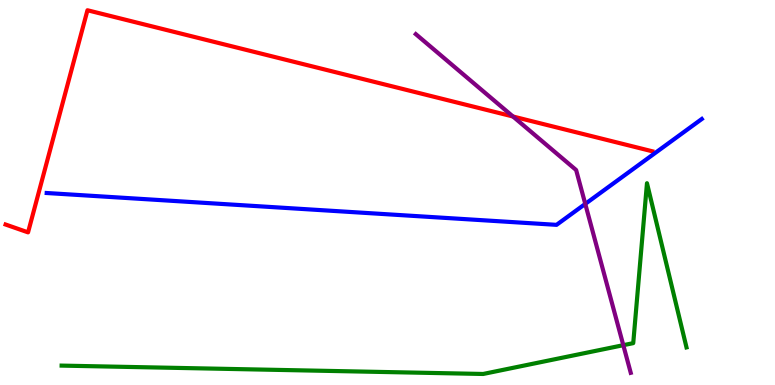[{'lines': ['blue', 'red'], 'intersections': []}, {'lines': ['green', 'red'], 'intersections': []}, {'lines': ['purple', 'red'], 'intersections': [{'x': 6.62, 'y': 6.97}]}, {'lines': ['blue', 'green'], 'intersections': []}, {'lines': ['blue', 'purple'], 'intersections': [{'x': 7.55, 'y': 4.7}]}, {'lines': ['green', 'purple'], 'intersections': [{'x': 8.04, 'y': 1.03}]}]